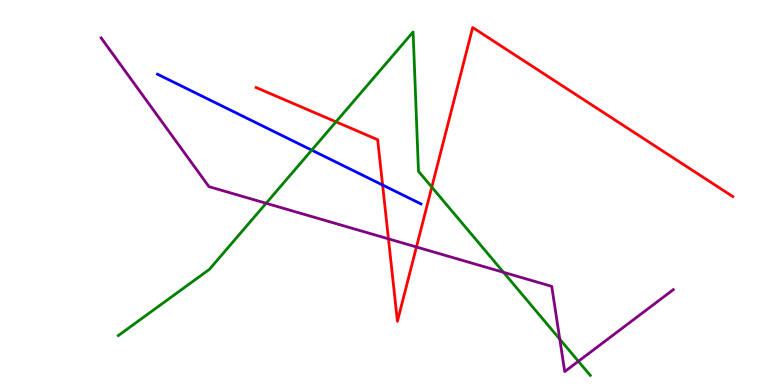[{'lines': ['blue', 'red'], 'intersections': [{'x': 4.94, 'y': 5.19}]}, {'lines': ['green', 'red'], 'intersections': [{'x': 4.34, 'y': 6.84}, {'x': 5.57, 'y': 5.14}]}, {'lines': ['purple', 'red'], 'intersections': [{'x': 5.01, 'y': 3.8}, {'x': 5.37, 'y': 3.58}]}, {'lines': ['blue', 'green'], 'intersections': [{'x': 4.02, 'y': 6.1}]}, {'lines': ['blue', 'purple'], 'intersections': []}, {'lines': ['green', 'purple'], 'intersections': [{'x': 3.43, 'y': 4.72}, {'x': 6.5, 'y': 2.93}, {'x': 7.22, 'y': 1.19}, {'x': 7.46, 'y': 0.616}]}]